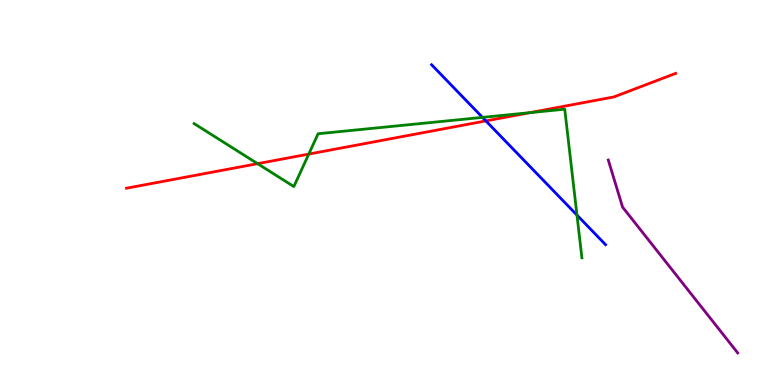[{'lines': ['blue', 'red'], 'intersections': [{'x': 6.27, 'y': 6.86}]}, {'lines': ['green', 'red'], 'intersections': [{'x': 3.32, 'y': 5.75}, {'x': 3.98, 'y': 6.0}, {'x': 6.84, 'y': 7.07}]}, {'lines': ['purple', 'red'], 'intersections': []}, {'lines': ['blue', 'green'], 'intersections': [{'x': 6.23, 'y': 6.95}, {'x': 7.44, 'y': 4.41}]}, {'lines': ['blue', 'purple'], 'intersections': []}, {'lines': ['green', 'purple'], 'intersections': []}]